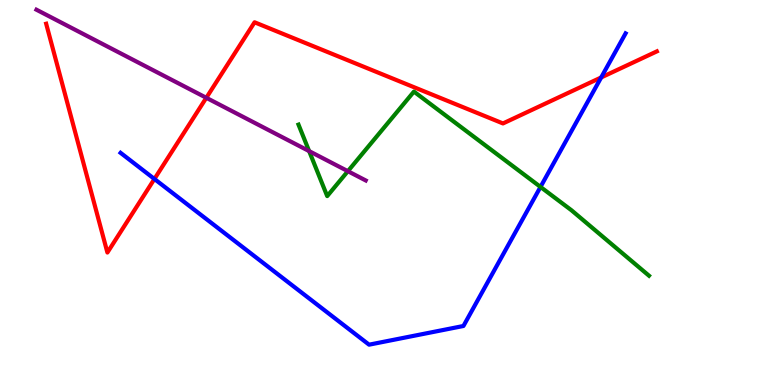[{'lines': ['blue', 'red'], 'intersections': [{'x': 1.99, 'y': 5.35}, {'x': 7.76, 'y': 7.99}]}, {'lines': ['green', 'red'], 'intersections': []}, {'lines': ['purple', 'red'], 'intersections': [{'x': 2.66, 'y': 7.46}]}, {'lines': ['blue', 'green'], 'intersections': [{'x': 6.97, 'y': 5.14}]}, {'lines': ['blue', 'purple'], 'intersections': []}, {'lines': ['green', 'purple'], 'intersections': [{'x': 3.99, 'y': 6.08}, {'x': 4.49, 'y': 5.55}]}]